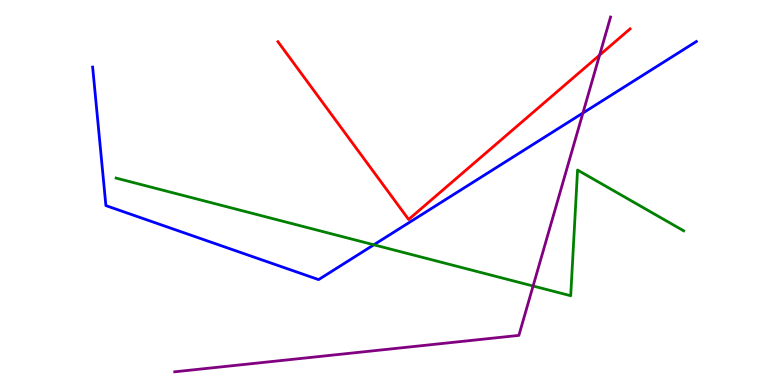[{'lines': ['blue', 'red'], 'intersections': []}, {'lines': ['green', 'red'], 'intersections': []}, {'lines': ['purple', 'red'], 'intersections': [{'x': 7.74, 'y': 8.57}]}, {'lines': ['blue', 'green'], 'intersections': [{'x': 4.82, 'y': 3.64}]}, {'lines': ['blue', 'purple'], 'intersections': [{'x': 7.52, 'y': 7.06}]}, {'lines': ['green', 'purple'], 'intersections': [{'x': 6.88, 'y': 2.57}]}]